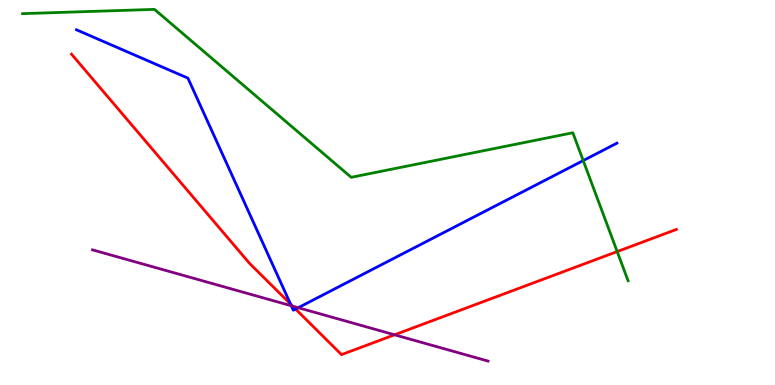[{'lines': ['blue', 'red'], 'intersections': [{'x': 3.75, 'y': 2.1}, {'x': 3.81, 'y': 1.97}]}, {'lines': ['green', 'red'], 'intersections': [{'x': 7.96, 'y': 3.47}]}, {'lines': ['purple', 'red'], 'intersections': [{'x': 3.78, 'y': 2.05}, {'x': 5.09, 'y': 1.3}]}, {'lines': ['blue', 'green'], 'intersections': [{'x': 7.53, 'y': 5.83}]}, {'lines': ['blue', 'purple'], 'intersections': [{'x': 3.76, 'y': 2.06}, {'x': 3.85, 'y': 2.01}]}, {'lines': ['green', 'purple'], 'intersections': []}]